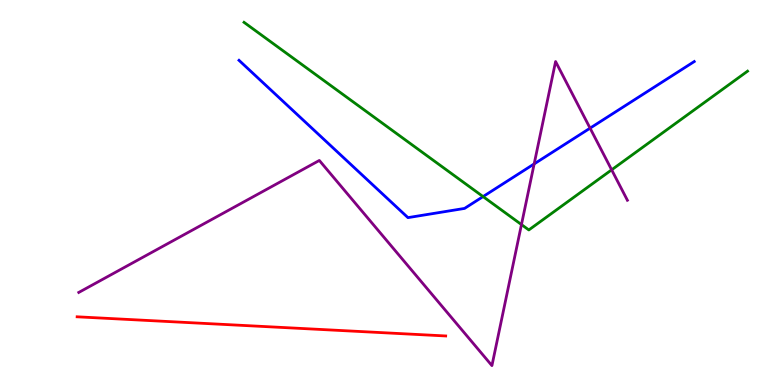[{'lines': ['blue', 'red'], 'intersections': []}, {'lines': ['green', 'red'], 'intersections': []}, {'lines': ['purple', 'red'], 'intersections': []}, {'lines': ['blue', 'green'], 'intersections': [{'x': 6.23, 'y': 4.89}]}, {'lines': ['blue', 'purple'], 'intersections': [{'x': 6.89, 'y': 5.74}, {'x': 7.61, 'y': 6.67}]}, {'lines': ['green', 'purple'], 'intersections': [{'x': 6.73, 'y': 4.17}, {'x': 7.89, 'y': 5.59}]}]